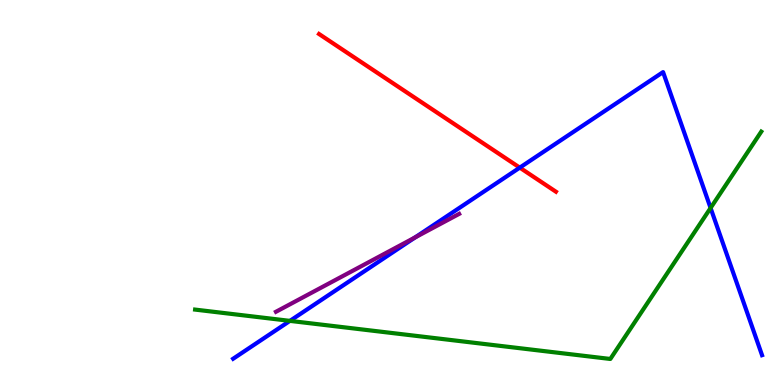[{'lines': ['blue', 'red'], 'intersections': [{'x': 6.71, 'y': 5.65}]}, {'lines': ['green', 'red'], 'intersections': []}, {'lines': ['purple', 'red'], 'intersections': []}, {'lines': ['blue', 'green'], 'intersections': [{'x': 3.74, 'y': 1.67}, {'x': 9.17, 'y': 4.6}]}, {'lines': ['blue', 'purple'], 'intersections': [{'x': 5.36, 'y': 3.83}]}, {'lines': ['green', 'purple'], 'intersections': []}]